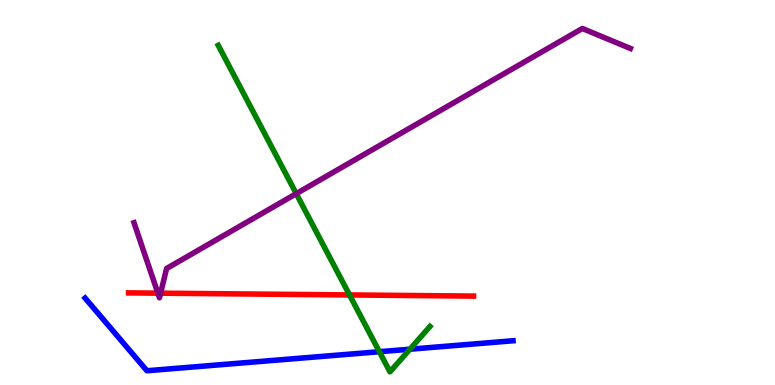[{'lines': ['blue', 'red'], 'intersections': []}, {'lines': ['green', 'red'], 'intersections': [{'x': 4.51, 'y': 2.34}]}, {'lines': ['purple', 'red'], 'intersections': [{'x': 2.04, 'y': 2.39}, {'x': 2.07, 'y': 2.38}]}, {'lines': ['blue', 'green'], 'intersections': [{'x': 4.9, 'y': 0.865}, {'x': 5.29, 'y': 0.93}]}, {'lines': ['blue', 'purple'], 'intersections': []}, {'lines': ['green', 'purple'], 'intersections': [{'x': 3.82, 'y': 4.97}]}]